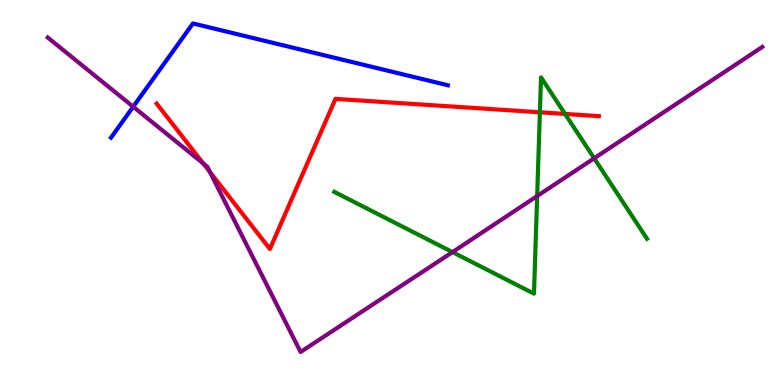[{'lines': ['blue', 'red'], 'intersections': []}, {'lines': ['green', 'red'], 'intersections': [{'x': 6.97, 'y': 7.08}, {'x': 7.29, 'y': 7.04}]}, {'lines': ['purple', 'red'], 'intersections': [{'x': 2.62, 'y': 5.75}, {'x': 2.71, 'y': 5.53}]}, {'lines': ['blue', 'green'], 'intersections': []}, {'lines': ['blue', 'purple'], 'intersections': [{'x': 1.72, 'y': 7.23}]}, {'lines': ['green', 'purple'], 'intersections': [{'x': 5.84, 'y': 3.45}, {'x': 6.93, 'y': 4.91}, {'x': 7.67, 'y': 5.89}]}]